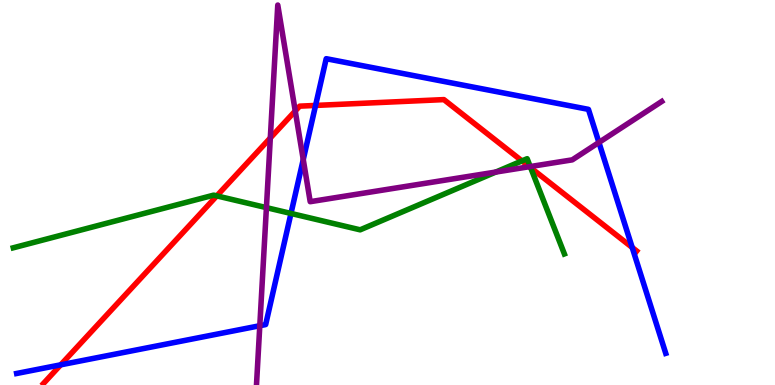[{'lines': ['blue', 'red'], 'intersections': [{'x': 0.783, 'y': 0.524}, {'x': 4.07, 'y': 7.26}, {'x': 8.16, 'y': 3.57}]}, {'lines': ['green', 'red'], 'intersections': [{'x': 2.8, 'y': 4.91}, {'x': 6.74, 'y': 5.82}, {'x': 6.85, 'y': 5.64}]}, {'lines': ['purple', 'red'], 'intersections': [{'x': 3.49, 'y': 6.42}, {'x': 3.81, 'y': 7.12}, {'x': 6.83, 'y': 5.67}]}, {'lines': ['blue', 'green'], 'intersections': [{'x': 3.75, 'y': 4.46}]}, {'lines': ['blue', 'purple'], 'intersections': [{'x': 3.35, 'y': 1.54}, {'x': 3.91, 'y': 5.86}, {'x': 7.73, 'y': 6.3}]}, {'lines': ['green', 'purple'], 'intersections': [{'x': 3.44, 'y': 4.61}, {'x': 6.4, 'y': 5.53}, {'x': 6.84, 'y': 5.67}]}]